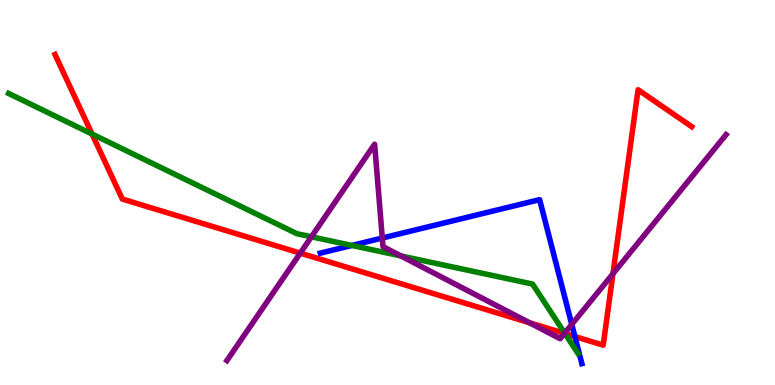[{'lines': ['blue', 'red'], 'intersections': [{'x': 7.42, 'y': 1.26}]}, {'lines': ['green', 'red'], 'intersections': [{'x': 1.19, 'y': 6.52}, {'x': 7.29, 'y': 1.34}]}, {'lines': ['purple', 'red'], 'intersections': [{'x': 3.87, 'y': 3.43}, {'x': 6.83, 'y': 1.62}, {'x': 7.28, 'y': 1.34}, {'x': 7.91, 'y': 2.89}]}, {'lines': ['blue', 'green'], 'intersections': [{'x': 4.54, 'y': 3.62}]}, {'lines': ['blue', 'purple'], 'intersections': [{'x': 4.93, 'y': 3.82}, {'x': 7.38, 'y': 1.57}]}, {'lines': ['green', 'purple'], 'intersections': [{'x': 4.02, 'y': 3.85}, {'x': 5.17, 'y': 3.35}, {'x': 7.29, 'y': 1.35}]}]